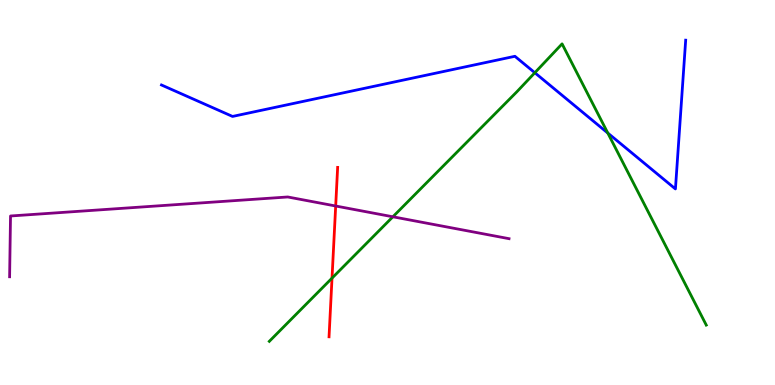[{'lines': ['blue', 'red'], 'intersections': []}, {'lines': ['green', 'red'], 'intersections': [{'x': 4.28, 'y': 2.78}]}, {'lines': ['purple', 'red'], 'intersections': [{'x': 4.33, 'y': 4.65}]}, {'lines': ['blue', 'green'], 'intersections': [{'x': 6.9, 'y': 8.11}, {'x': 7.84, 'y': 6.54}]}, {'lines': ['blue', 'purple'], 'intersections': []}, {'lines': ['green', 'purple'], 'intersections': [{'x': 5.07, 'y': 4.37}]}]